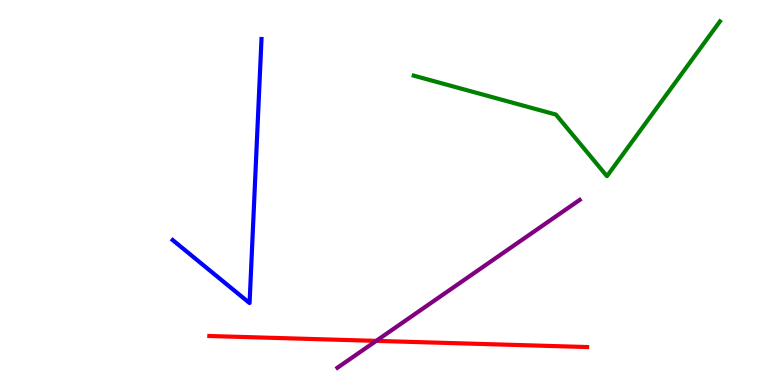[{'lines': ['blue', 'red'], 'intersections': []}, {'lines': ['green', 'red'], 'intersections': []}, {'lines': ['purple', 'red'], 'intersections': [{'x': 4.85, 'y': 1.15}]}, {'lines': ['blue', 'green'], 'intersections': []}, {'lines': ['blue', 'purple'], 'intersections': []}, {'lines': ['green', 'purple'], 'intersections': []}]